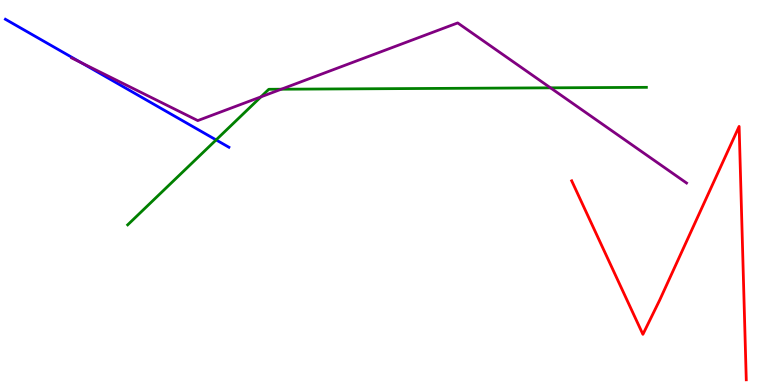[{'lines': ['blue', 'red'], 'intersections': []}, {'lines': ['green', 'red'], 'intersections': []}, {'lines': ['purple', 'red'], 'intersections': []}, {'lines': ['blue', 'green'], 'intersections': [{'x': 2.79, 'y': 6.37}]}, {'lines': ['blue', 'purple'], 'intersections': [{'x': 1.05, 'y': 8.37}]}, {'lines': ['green', 'purple'], 'intersections': [{'x': 3.37, 'y': 7.48}, {'x': 3.63, 'y': 7.68}, {'x': 7.1, 'y': 7.72}]}]